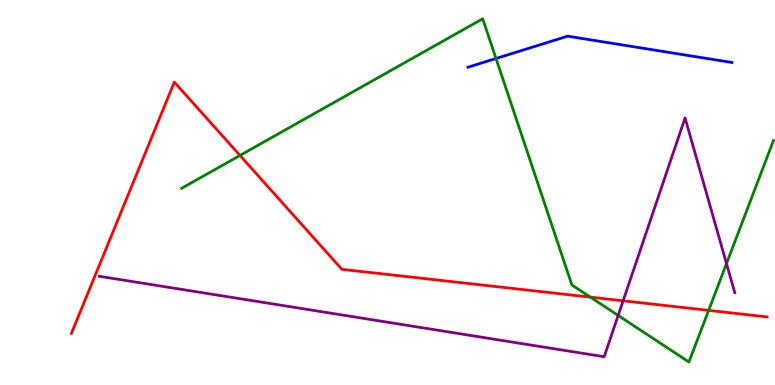[{'lines': ['blue', 'red'], 'intersections': []}, {'lines': ['green', 'red'], 'intersections': [{'x': 3.1, 'y': 5.96}, {'x': 7.62, 'y': 2.28}, {'x': 9.14, 'y': 1.94}]}, {'lines': ['purple', 'red'], 'intersections': [{'x': 8.04, 'y': 2.19}]}, {'lines': ['blue', 'green'], 'intersections': [{'x': 6.4, 'y': 8.48}]}, {'lines': ['blue', 'purple'], 'intersections': []}, {'lines': ['green', 'purple'], 'intersections': [{'x': 7.98, 'y': 1.81}, {'x': 9.37, 'y': 3.15}]}]